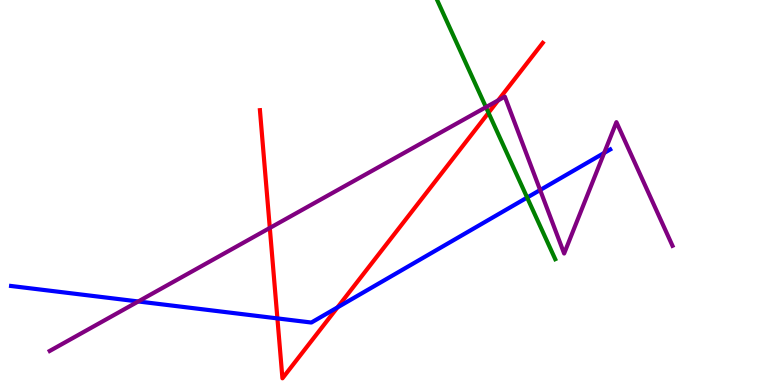[{'lines': ['blue', 'red'], 'intersections': [{'x': 3.58, 'y': 1.73}, {'x': 4.35, 'y': 2.02}]}, {'lines': ['green', 'red'], 'intersections': [{'x': 6.3, 'y': 7.07}]}, {'lines': ['purple', 'red'], 'intersections': [{'x': 3.48, 'y': 4.08}, {'x': 6.43, 'y': 7.39}]}, {'lines': ['blue', 'green'], 'intersections': [{'x': 6.8, 'y': 4.87}]}, {'lines': ['blue', 'purple'], 'intersections': [{'x': 1.78, 'y': 2.17}, {'x': 6.97, 'y': 5.06}, {'x': 7.8, 'y': 6.03}]}, {'lines': ['green', 'purple'], 'intersections': [{'x': 6.27, 'y': 7.22}]}]